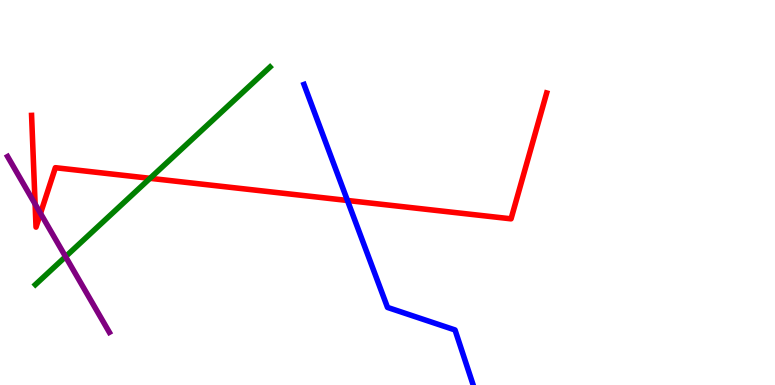[{'lines': ['blue', 'red'], 'intersections': [{'x': 4.48, 'y': 4.79}]}, {'lines': ['green', 'red'], 'intersections': [{'x': 1.94, 'y': 5.37}]}, {'lines': ['purple', 'red'], 'intersections': [{'x': 0.453, 'y': 4.7}, {'x': 0.523, 'y': 4.46}]}, {'lines': ['blue', 'green'], 'intersections': []}, {'lines': ['blue', 'purple'], 'intersections': []}, {'lines': ['green', 'purple'], 'intersections': [{'x': 0.846, 'y': 3.33}]}]